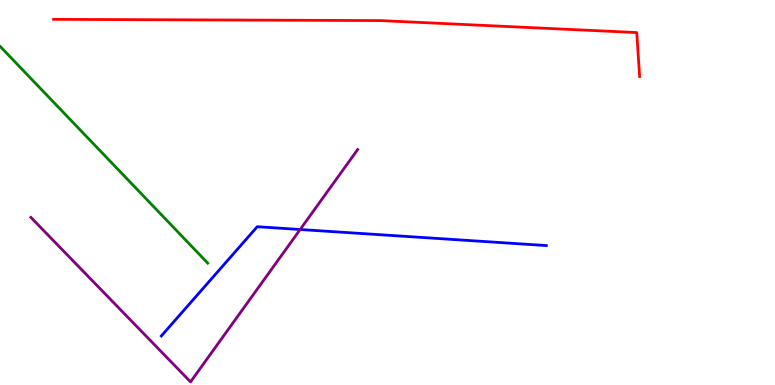[{'lines': ['blue', 'red'], 'intersections': []}, {'lines': ['green', 'red'], 'intersections': []}, {'lines': ['purple', 'red'], 'intersections': []}, {'lines': ['blue', 'green'], 'intersections': []}, {'lines': ['blue', 'purple'], 'intersections': [{'x': 3.87, 'y': 4.04}]}, {'lines': ['green', 'purple'], 'intersections': []}]